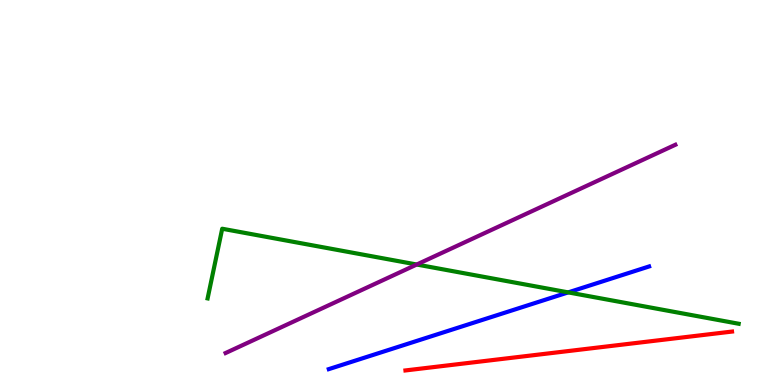[{'lines': ['blue', 'red'], 'intersections': []}, {'lines': ['green', 'red'], 'intersections': []}, {'lines': ['purple', 'red'], 'intersections': []}, {'lines': ['blue', 'green'], 'intersections': [{'x': 7.33, 'y': 2.41}]}, {'lines': ['blue', 'purple'], 'intersections': []}, {'lines': ['green', 'purple'], 'intersections': [{'x': 5.38, 'y': 3.13}]}]